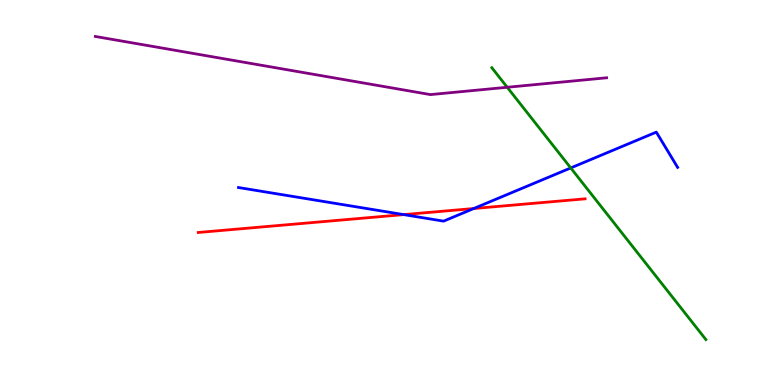[{'lines': ['blue', 'red'], 'intersections': [{'x': 5.21, 'y': 4.43}, {'x': 6.11, 'y': 4.58}]}, {'lines': ['green', 'red'], 'intersections': []}, {'lines': ['purple', 'red'], 'intersections': []}, {'lines': ['blue', 'green'], 'intersections': [{'x': 7.36, 'y': 5.64}]}, {'lines': ['blue', 'purple'], 'intersections': []}, {'lines': ['green', 'purple'], 'intersections': [{'x': 6.54, 'y': 7.73}]}]